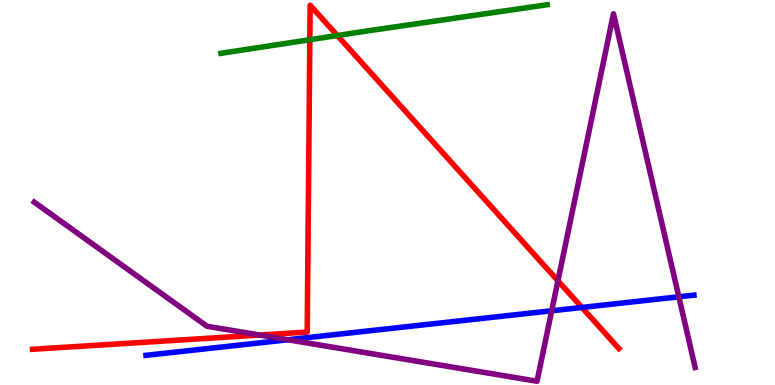[{'lines': ['blue', 'red'], 'intersections': [{'x': 7.51, 'y': 2.01}]}, {'lines': ['green', 'red'], 'intersections': [{'x': 4.0, 'y': 8.97}, {'x': 4.35, 'y': 9.08}]}, {'lines': ['purple', 'red'], 'intersections': [{'x': 3.35, 'y': 1.3}, {'x': 7.2, 'y': 2.71}]}, {'lines': ['blue', 'green'], 'intersections': []}, {'lines': ['blue', 'purple'], 'intersections': [{'x': 3.72, 'y': 1.18}, {'x': 7.12, 'y': 1.93}, {'x': 8.76, 'y': 2.29}]}, {'lines': ['green', 'purple'], 'intersections': []}]